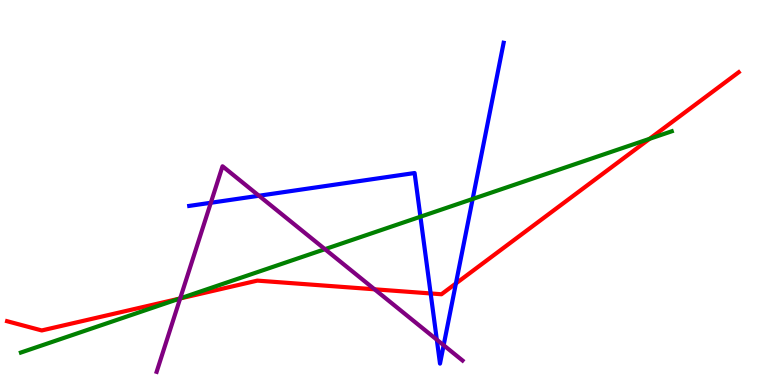[{'lines': ['blue', 'red'], 'intersections': [{'x': 5.56, 'y': 2.38}, {'x': 5.88, 'y': 2.64}]}, {'lines': ['green', 'red'], 'intersections': [{'x': 2.32, 'y': 2.24}, {'x': 8.38, 'y': 6.39}]}, {'lines': ['purple', 'red'], 'intersections': [{'x': 2.32, 'y': 2.25}, {'x': 4.83, 'y': 2.49}]}, {'lines': ['blue', 'green'], 'intersections': [{'x': 5.42, 'y': 4.37}, {'x': 6.1, 'y': 4.83}]}, {'lines': ['blue', 'purple'], 'intersections': [{'x': 2.72, 'y': 4.73}, {'x': 3.34, 'y': 4.92}, {'x': 5.64, 'y': 1.18}, {'x': 5.72, 'y': 1.03}]}, {'lines': ['green', 'purple'], 'intersections': [{'x': 2.32, 'y': 2.25}, {'x': 4.19, 'y': 3.53}]}]